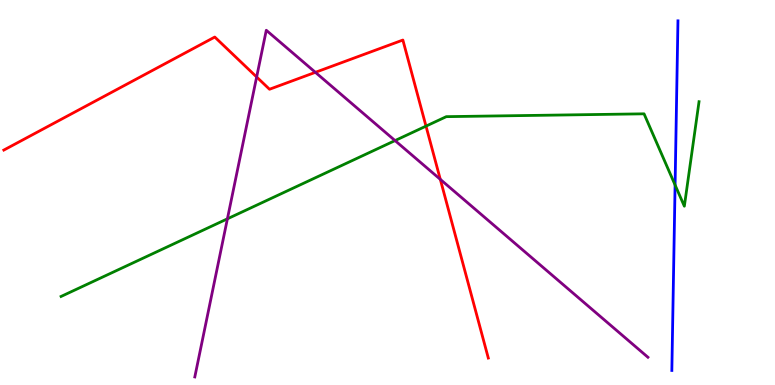[{'lines': ['blue', 'red'], 'intersections': []}, {'lines': ['green', 'red'], 'intersections': [{'x': 5.5, 'y': 6.72}]}, {'lines': ['purple', 'red'], 'intersections': [{'x': 3.31, 'y': 8.0}, {'x': 4.07, 'y': 8.12}, {'x': 5.68, 'y': 5.34}]}, {'lines': ['blue', 'green'], 'intersections': [{'x': 8.71, 'y': 5.19}]}, {'lines': ['blue', 'purple'], 'intersections': []}, {'lines': ['green', 'purple'], 'intersections': [{'x': 2.93, 'y': 4.32}, {'x': 5.1, 'y': 6.35}]}]